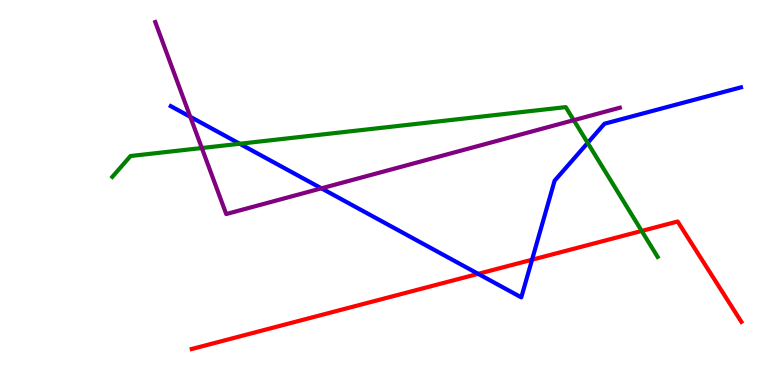[{'lines': ['blue', 'red'], 'intersections': [{'x': 6.17, 'y': 2.89}, {'x': 6.86, 'y': 3.25}]}, {'lines': ['green', 'red'], 'intersections': [{'x': 8.28, 'y': 4.0}]}, {'lines': ['purple', 'red'], 'intersections': []}, {'lines': ['blue', 'green'], 'intersections': [{'x': 3.09, 'y': 6.27}, {'x': 7.58, 'y': 6.29}]}, {'lines': ['blue', 'purple'], 'intersections': [{'x': 2.46, 'y': 6.97}, {'x': 4.15, 'y': 5.11}]}, {'lines': ['green', 'purple'], 'intersections': [{'x': 2.6, 'y': 6.16}, {'x': 7.4, 'y': 6.88}]}]